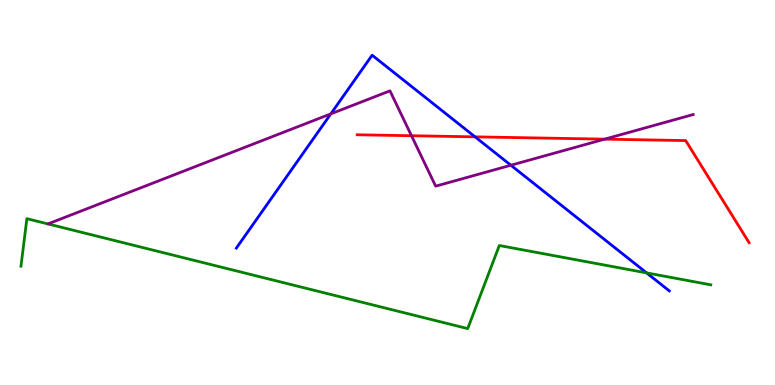[{'lines': ['blue', 'red'], 'intersections': [{'x': 6.13, 'y': 6.45}]}, {'lines': ['green', 'red'], 'intersections': []}, {'lines': ['purple', 'red'], 'intersections': [{'x': 5.31, 'y': 6.47}, {'x': 7.8, 'y': 6.39}]}, {'lines': ['blue', 'green'], 'intersections': [{'x': 8.34, 'y': 2.91}]}, {'lines': ['blue', 'purple'], 'intersections': [{'x': 4.27, 'y': 7.04}, {'x': 6.59, 'y': 5.71}]}, {'lines': ['green', 'purple'], 'intersections': []}]